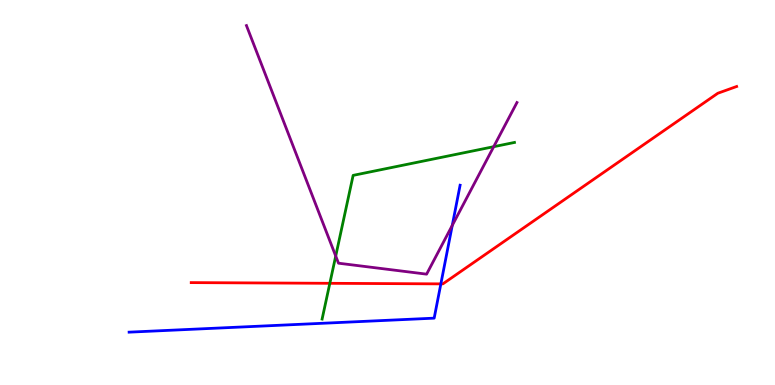[{'lines': ['blue', 'red'], 'intersections': [{'x': 5.69, 'y': 2.63}]}, {'lines': ['green', 'red'], 'intersections': [{'x': 4.26, 'y': 2.64}]}, {'lines': ['purple', 'red'], 'intersections': []}, {'lines': ['blue', 'green'], 'intersections': []}, {'lines': ['blue', 'purple'], 'intersections': [{'x': 5.84, 'y': 4.14}]}, {'lines': ['green', 'purple'], 'intersections': [{'x': 4.33, 'y': 3.35}, {'x': 6.37, 'y': 6.19}]}]